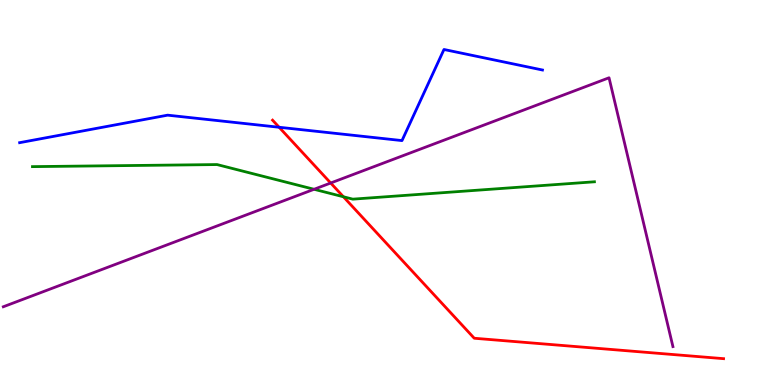[{'lines': ['blue', 'red'], 'intersections': [{'x': 3.6, 'y': 6.69}]}, {'lines': ['green', 'red'], 'intersections': [{'x': 4.43, 'y': 4.89}]}, {'lines': ['purple', 'red'], 'intersections': [{'x': 4.27, 'y': 5.25}]}, {'lines': ['blue', 'green'], 'intersections': []}, {'lines': ['blue', 'purple'], 'intersections': []}, {'lines': ['green', 'purple'], 'intersections': [{'x': 4.05, 'y': 5.08}]}]